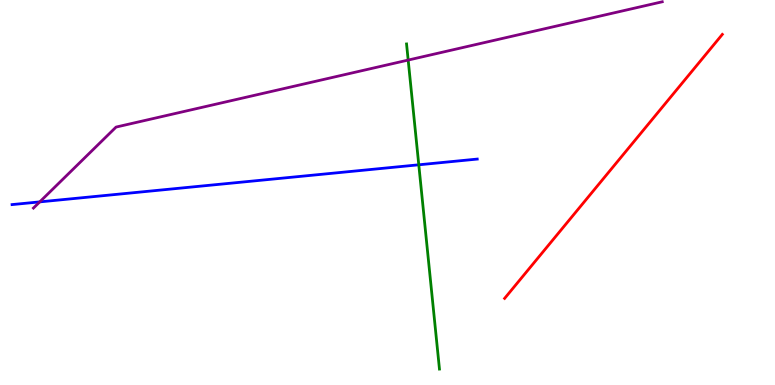[{'lines': ['blue', 'red'], 'intersections': []}, {'lines': ['green', 'red'], 'intersections': []}, {'lines': ['purple', 'red'], 'intersections': []}, {'lines': ['blue', 'green'], 'intersections': [{'x': 5.4, 'y': 5.72}]}, {'lines': ['blue', 'purple'], 'intersections': [{'x': 0.513, 'y': 4.76}]}, {'lines': ['green', 'purple'], 'intersections': [{'x': 5.27, 'y': 8.44}]}]